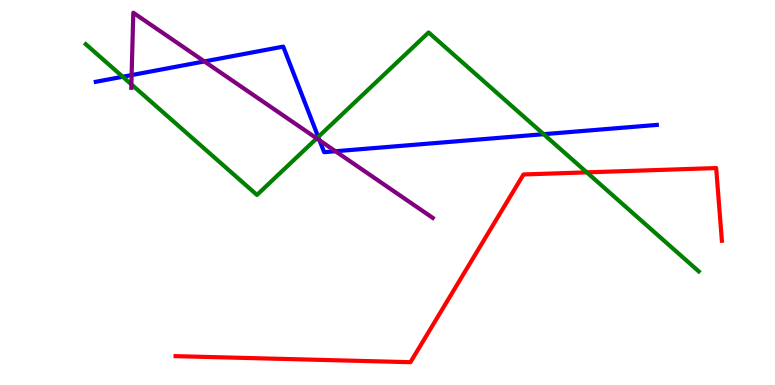[{'lines': ['blue', 'red'], 'intersections': []}, {'lines': ['green', 'red'], 'intersections': [{'x': 7.57, 'y': 5.52}]}, {'lines': ['purple', 'red'], 'intersections': []}, {'lines': ['blue', 'green'], 'intersections': [{'x': 1.58, 'y': 8.01}, {'x': 4.11, 'y': 6.44}, {'x': 7.01, 'y': 6.51}]}, {'lines': ['blue', 'purple'], 'intersections': [{'x': 1.7, 'y': 8.05}, {'x': 2.64, 'y': 8.4}, {'x': 4.12, 'y': 6.36}, {'x': 4.33, 'y': 6.07}]}, {'lines': ['green', 'purple'], 'intersections': [{'x': 1.69, 'y': 7.81}, {'x': 4.09, 'y': 6.41}]}]